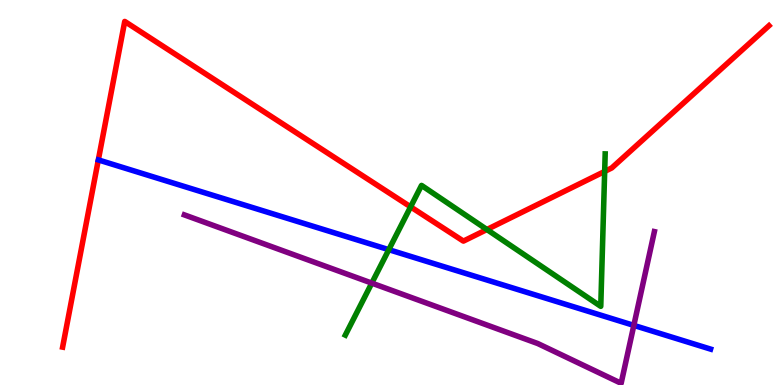[{'lines': ['blue', 'red'], 'intersections': []}, {'lines': ['green', 'red'], 'intersections': [{'x': 5.3, 'y': 4.63}, {'x': 6.28, 'y': 4.04}, {'x': 7.8, 'y': 5.55}]}, {'lines': ['purple', 'red'], 'intersections': []}, {'lines': ['blue', 'green'], 'intersections': [{'x': 5.02, 'y': 3.52}]}, {'lines': ['blue', 'purple'], 'intersections': [{'x': 8.18, 'y': 1.55}]}, {'lines': ['green', 'purple'], 'intersections': [{'x': 4.8, 'y': 2.65}]}]